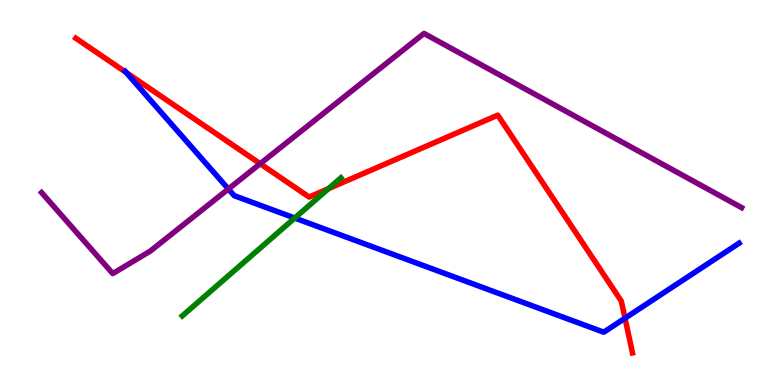[{'lines': ['blue', 'red'], 'intersections': [{'x': 1.63, 'y': 8.12}, {'x': 8.06, 'y': 1.73}]}, {'lines': ['green', 'red'], 'intersections': [{'x': 4.24, 'y': 5.1}]}, {'lines': ['purple', 'red'], 'intersections': [{'x': 3.36, 'y': 5.75}]}, {'lines': ['blue', 'green'], 'intersections': [{'x': 3.8, 'y': 4.34}]}, {'lines': ['blue', 'purple'], 'intersections': [{'x': 2.95, 'y': 5.09}]}, {'lines': ['green', 'purple'], 'intersections': []}]